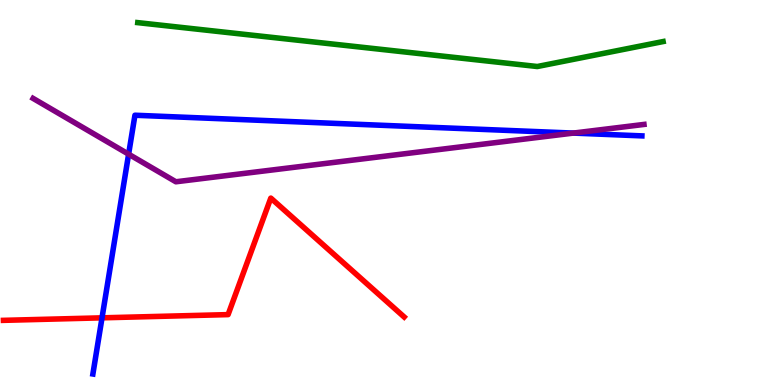[{'lines': ['blue', 'red'], 'intersections': [{'x': 1.32, 'y': 1.74}]}, {'lines': ['green', 'red'], 'intersections': []}, {'lines': ['purple', 'red'], 'intersections': []}, {'lines': ['blue', 'green'], 'intersections': []}, {'lines': ['blue', 'purple'], 'intersections': [{'x': 1.66, 'y': 6.0}, {'x': 7.4, 'y': 6.54}]}, {'lines': ['green', 'purple'], 'intersections': []}]